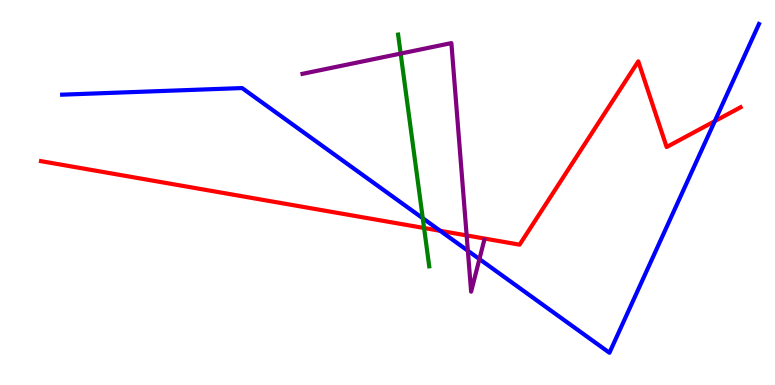[{'lines': ['blue', 'red'], 'intersections': [{'x': 5.68, 'y': 4.0}, {'x': 9.22, 'y': 6.85}]}, {'lines': ['green', 'red'], 'intersections': [{'x': 5.47, 'y': 4.08}]}, {'lines': ['purple', 'red'], 'intersections': [{'x': 6.02, 'y': 3.88}]}, {'lines': ['blue', 'green'], 'intersections': [{'x': 5.46, 'y': 4.33}]}, {'lines': ['blue', 'purple'], 'intersections': [{'x': 6.04, 'y': 3.49}, {'x': 6.19, 'y': 3.27}]}, {'lines': ['green', 'purple'], 'intersections': [{'x': 5.17, 'y': 8.61}]}]